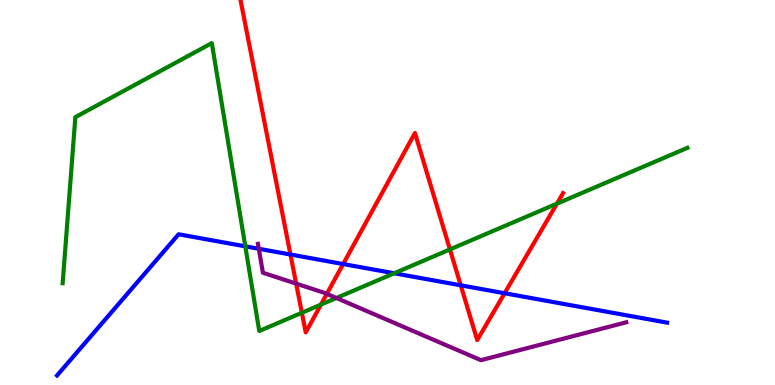[{'lines': ['blue', 'red'], 'intersections': [{'x': 3.75, 'y': 3.39}, {'x': 4.43, 'y': 3.14}, {'x': 5.94, 'y': 2.59}, {'x': 6.51, 'y': 2.38}]}, {'lines': ['green', 'red'], 'intersections': [{'x': 3.9, 'y': 1.88}, {'x': 4.14, 'y': 2.09}, {'x': 5.81, 'y': 3.52}, {'x': 7.19, 'y': 4.71}]}, {'lines': ['purple', 'red'], 'intersections': [{'x': 3.82, 'y': 2.63}, {'x': 4.22, 'y': 2.37}]}, {'lines': ['blue', 'green'], 'intersections': [{'x': 3.17, 'y': 3.6}, {'x': 5.09, 'y': 2.9}]}, {'lines': ['blue', 'purple'], 'intersections': [{'x': 3.34, 'y': 3.54}]}, {'lines': ['green', 'purple'], 'intersections': [{'x': 4.34, 'y': 2.26}]}]